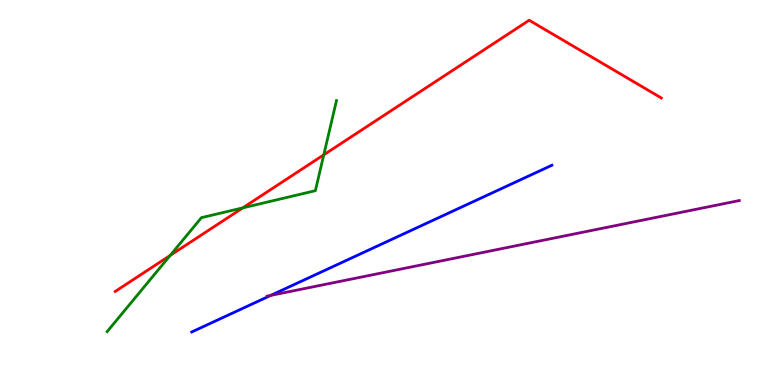[{'lines': ['blue', 'red'], 'intersections': []}, {'lines': ['green', 'red'], 'intersections': [{'x': 2.2, 'y': 3.36}, {'x': 3.13, 'y': 4.6}, {'x': 4.18, 'y': 5.98}]}, {'lines': ['purple', 'red'], 'intersections': []}, {'lines': ['blue', 'green'], 'intersections': []}, {'lines': ['blue', 'purple'], 'intersections': [{'x': 3.49, 'y': 2.33}]}, {'lines': ['green', 'purple'], 'intersections': []}]